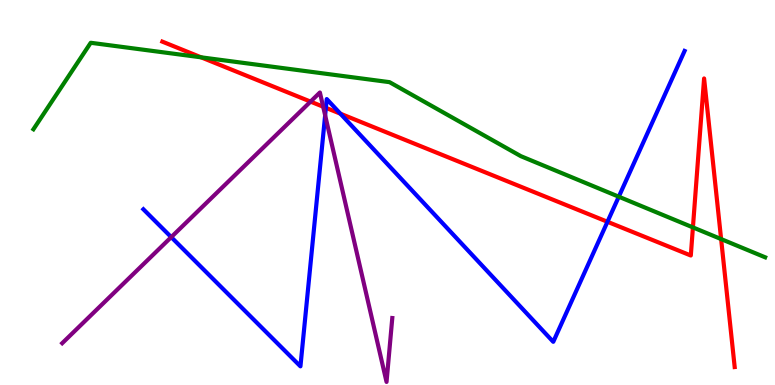[{'lines': ['blue', 'red'], 'intersections': [{'x': 4.2, 'y': 7.2}, {'x': 4.39, 'y': 7.05}, {'x': 7.84, 'y': 4.24}]}, {'lines': ['green', 'red'], 'intersections': [{'x': 2.6, 'y': 8.51}, {'x': 8.94, 'y': 4.09}, {'x': 9.3, 'y': 3.79}]}, {'lines': ['purple', 'red'], 'intersections': [{'x': 4.01, 'y': 7.36}, {'x': 4.17, 'y': 7.23}]}, {'lines': ['blue', 'green'], 'intersections': [{'x': 7.98, 'y': 4.89}]}, {'lines': ['blue', 'purple'], 'intersections': [{'x': 2.21, 'y': 3.84}, {'x': 4.2, 'y': 7.01}]}, {'lines': ['green', 'purple'], 'intersections': []}]